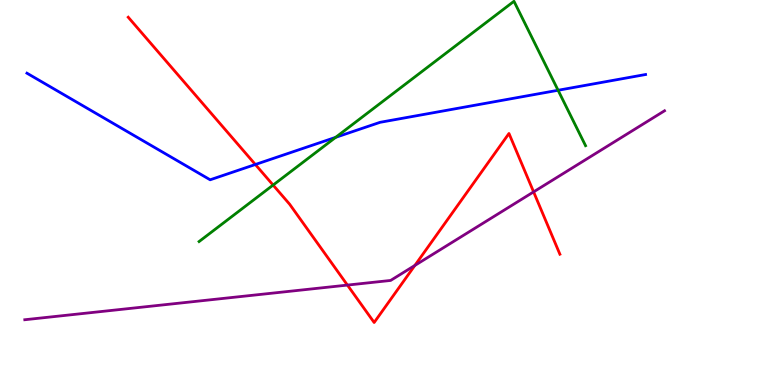[{'lines': ['blue', 'red'], 'intersections': [{'x': 3.29, 'y': 5.73}]}, {'lines': ['green', 'red'], 'intersections': [{'x': 3.52, 'y': 5.19}]}, {'lines': ['purple', 'red'], 'intersections': [{'x': 4.48, 'y': 2.6}, {'x': 5.35, 'y': 3.11}, {'x': 6.89, 'y': 5.02}]}, {'lines': ['blue', 'green'], 'intersections': [{'x': 4.33, 'y': 6.43}, {'x': 7.2, 'y': 7.66}]}, {'lines': ['blue', 'purple'], 'intersections': []}, {'lines': ['green', 'purple'], 'intersections': []}]